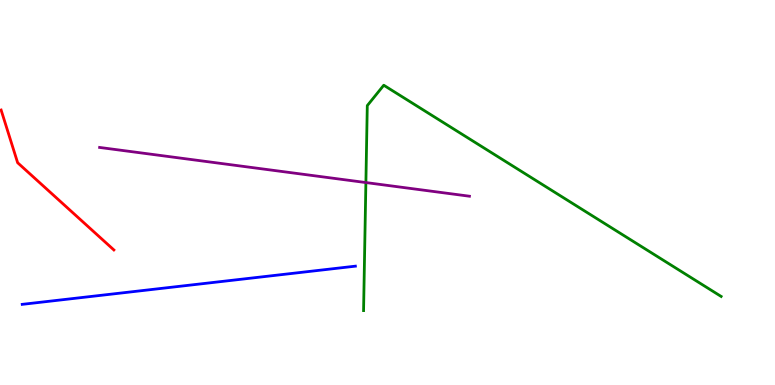[{'lines': ['blue', 'red'], 'intersections': []}, {'lines': ['green', 'red'], 'intersections': []}, {'lines': ['purple', 'red'], 'intersections': []}, {'lines': ['blue', 'green'], 'intersections': []}, {'lines': ['blue', 'purple'], 'intersections': []}, {'lines': ['green', 'purple'], 'intersections': [{'x': 4.72, 'y': 5.26}]}]